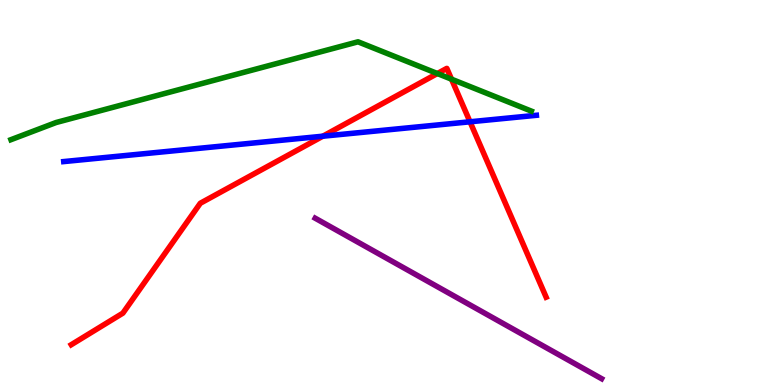[{'lines': ['blue', 'red'], 'intersections': [{'x': 4.17, 'y': 6.46}, {'x': 6.06, 'y': 6.84}]}, {'lines': ['green', 'red'], 'intersections': [{'x': 5.64, 'y': 8.09}, {'x': 5.83, 'y': 7.94}]}, {'lines': ['purple', 'red'], 'intersections': []}, {'lines': ['blue', 'green'], 'intersections': []}, {'lines': ['blue', 'purple'], 'intersections': []}, {'lines': ['green', 'purple'], 'intersections': []}]